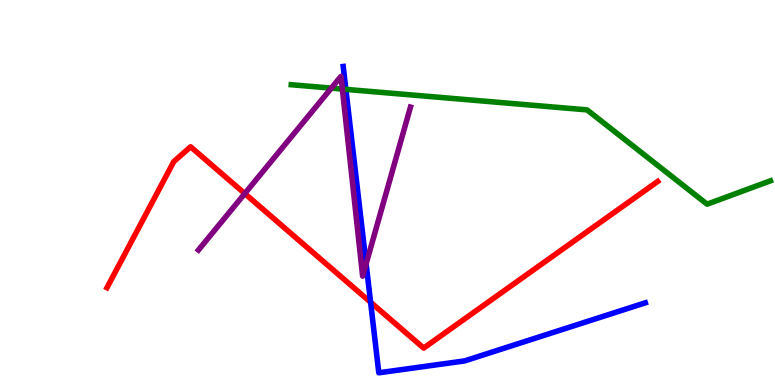[{'lines': ['blue', 'red'], 'intersections': [{'x': 4.78, 'y': 2.15}]}, {'lines': ['green', 'red'], 'intersections': []}, {'lines': ['purple', 'red'], 'intersections': [{'x': 3.16, 'y': 4.97}]}, {'lines': ['blue', 'green'], 'intersections': [{'x': 4.46, 'y': 7.68}]}, {'lines': ['blue', 'purple'], 'intersections': [{'x': 4.72, 'y': 3.15}]}, {'lines': ['green', 'purple'], 'intersections': [{'x': 4.27, 'y': 7.71}, {'x': 4.42, 'y': 7.69}]}]